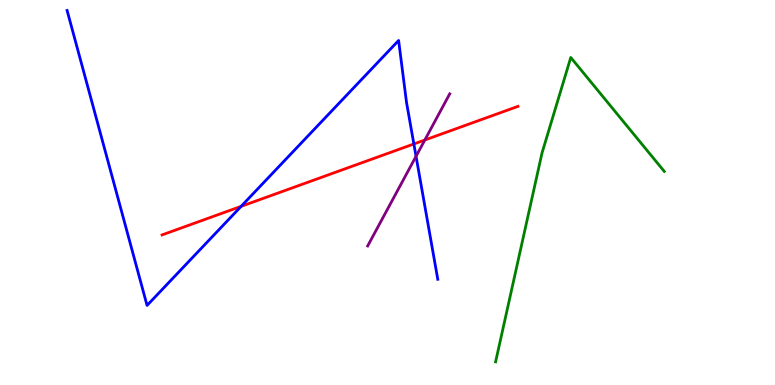[{'lines': ['blue', 'red'], 'intersections': [{'x': 3.11, 'y': 4.64}, {'x': 5.34, 'y': 6.26}]}, {'lines': ['green', 'red'], 'intersections': []}, {'lines': ['purple', 'red'], 'intersections': [{'x': 5.48, 'y': 6.36}]}, {'lines': ['blue', 'green'], 'intersections': []}, {'lines': ['blue', 'purple'], 'intersections': [{'x': 5.37, 'y': 5.94}]}, {'lines': ['green', 'purple'], 'intersections': []}]